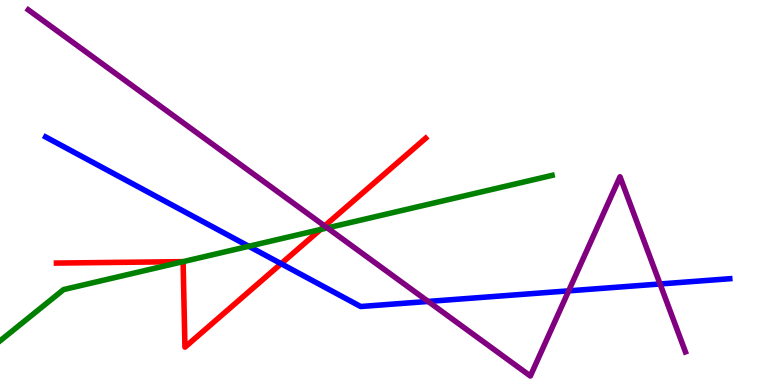[{'lines': ['blue', 'red'], 'intersections': [{'x': 3.63, 'y': 3.15}]}, {'lines': ['green', 'red'], 'intersections': [{'x': 2.36, 'y': 3.2}, {'x': 4.14, 'y': 4.04}]}, {'lines': ['purple', 'red'], 'intersections': [{'x': 4.19, 'y': 4.13}]}, {'lines': ['blue', 'green'], 'intersections': [{'x': 3.21, 'y': 3.6}]}, {'lines': ['blue', 'purple'], 'intersections': [{'x': 5.52, 'y': 2.17}, {'x': 7.34, 'y': 2.45}, {'x': 8.52, 'y': 2.62}]}, {'lines': ['green', 'purple'], 'intersections': [{'x': 4.22, 'y': 4.08}]}]